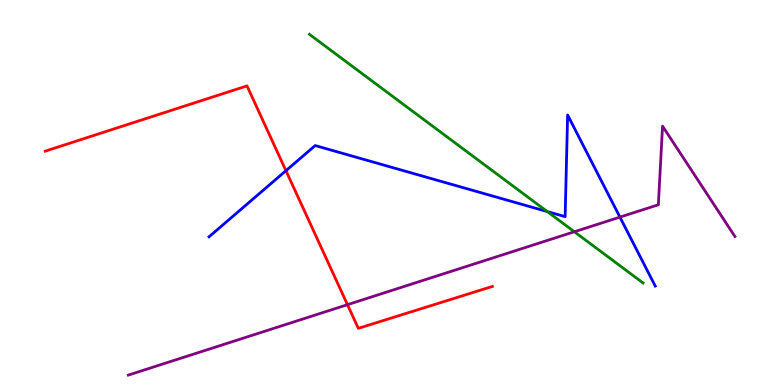[{'lines': ['blue', 'red'], 'intersections': [{'x': 3.69, 'y': 5.57}]}, {'lines': ['green', 'red'], 'intersections': []}, {'lines': ['purple', 'red'], 'intersections': [{'x': 4.48, 'y': 2.09}]}, {'lines': ['blue', 'green'], 'intersections': [{'x': 7.06, 'y': 4.5}]}, {'lines': ['blue', 'purple'], 'intersections': [{'x': 8.0, 'y': 4.36}]}, {'lines': ['green', 'purple'], 'intersections': [{'x': 7.41, 'y': 3.98}]}]